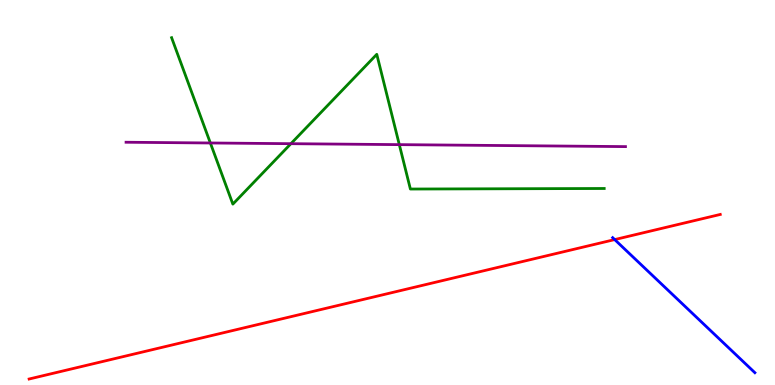[{'lines': ['blue', 'red'], 'intersections': [{'x': 7.93, 'y': 3.78}]}, {'lines': ['green', 'red'], 'intersections': []}, {'lines': ['purple', 'red'], 'intersections': []}, {'lines': ['blue', 'green'], 'intersections': []}, {'lines': ['blue', 'purple'], 'intersections': []}, {'lines': ['green', 'purple'], 'intersections': [{'x': 2.71, 'y': 6.29}, {'x': 3.75, 'y': 6.27}, {'x': 5.15, 'y': 6.24}]}]